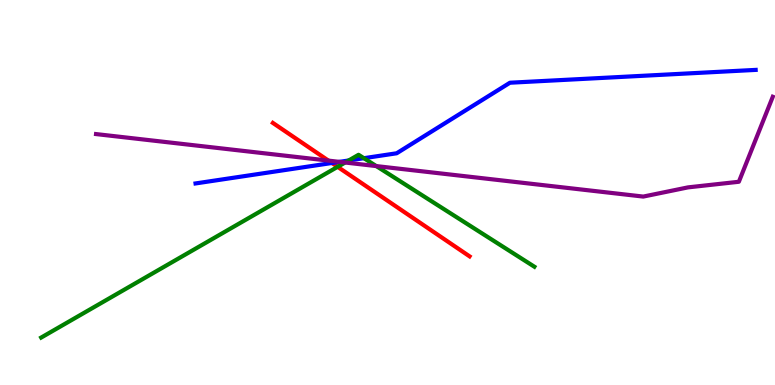[{'lines': ['blue', 'red'], 'intersections': [{'x': 4.28, 'y': 5.77}]}, {'lines': ['green', 'red'], 'intersections': [{'x': 4.36, 'y': 5.67}]}, {'lines': ['purple', 'red'], 'intersections': [{'x': 4.24, 'y': 5.83}]}, {'lines': ['blue', 'green'], 'intersections': [{'x': 4.5, 'y': 5.83}, {'x': 4.7, 'y': 5.89}]}, {'lines': ['blue', 'purple'], 'intersections': [{'x': 4.38, 'y': 5.8}]}, {'lines': ['green', 'purple'], 'intersections': [{'x': 4.45, 'y': 5.78}, {'x': 4.86, 'y': 5.69}]}]